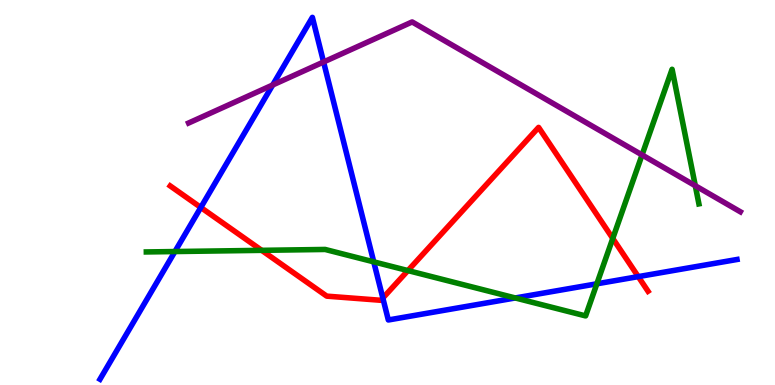[{'lines': ['blue', 'red'], 'intersections': [{'x': 2.59, 'y': 4.61}, {'x': 4.94, 'y': 2.26}, {'x': 8.24, 'y': 2.81}]}, {'lines': ['green', 'red'], 'intersections': [{'x': 3.38, 'y': 3.5}, {'x': 5.26, 'y': 2.97}, {'x': 7.91, 'y': 3.81}]}, {'lines': ['purple', 'red'], 'intersections': []}, {'lines': ['blue', 'green'], 'intersections': [{'x': 2.26, 'y': 3.47}, {'x': 4.82, 'y': 3.2}, {'x': 6.65, 'y': 2.26}, {'x': 7.7, 'y': 2.63}]}, {'lines': ['blue', 'purple'], 'intersections': [{'x': 3.52, 'y': 7.79}, {'x': 4.18, 'y': 8.39}]}, {'lines': ['green', 'purple'], 'intersections': [{'x': 8.28, 'y': 5.98}, {'x': 8.97, 'y': 5.18}]}]